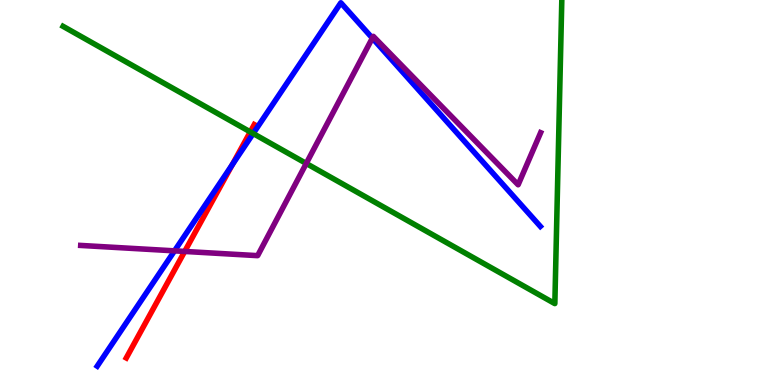[{'lines': ['blue', 'red'], 'intersections': [{'x': 3.0, 'y': 5.72}]}, {'lines': ['green', 'red'], 'intersections': [{'x': 3.23, 'y': 6.57}]}, {'lines': ['purple', 'red'], 'intersections': [{'x': 2.38, 'y': 3.47}]}, {'lines': ['blue', 'green'], 'intersections': [{'x': 3.27, 'y': 6.53}]}, {'lines': ['blue', 'purple'], 'intersections': [{'x': 2.25, 'y': 3.48}, {'x': 4.8, 'y': 9.01}]}, {'lines': ['green', 'purple'], 'intersections': [{'x': 3.95, 'y': 5.75}]}]